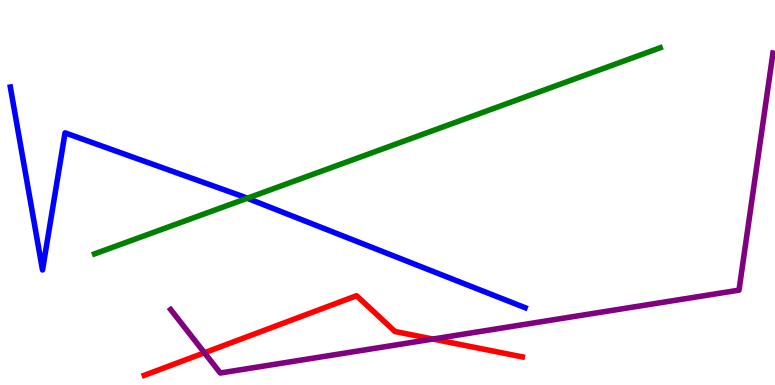[{'lines': ['blue', 'red'], 'intersections': []}, {'lines': ['green', 'red'], 'intersections': []}, {'lines': ['purple', 'red'], 'intersections': [{'x': 2.64, 'y': 0.837}, {'x': 5.59, 'y': 1.19}]}, {'lines': ['blue', 'green'], 'intersections': [{'x': 3.19, 'y': 4.85}]}, {'lines': ['blue', 'purple'], 'intersections': []}, {'lines': ['green', 'purple'], 'intersections': []}]